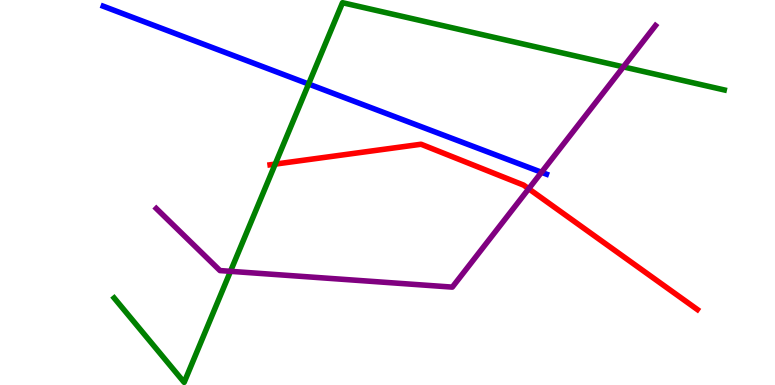[{'lines': ['blue', 'red'], 'intersections': []}, {'lines': ['green', 'red'], 'intersections': [{'x': 3.55, 'y': 5.74}]}, {'lines': ['purple', 'red'], 'intersections': [{'x': 6.82, 'y': 5.1}]}, {'lines': ['blue', 'green'], 'intersections': [{'x': 3.98, 'y': 7.82}]}, {'lines': ['blue', 'purple'], 'intersections': [{'x': 6.99, 'y': 5.53}]}, {'lines': ['green', 'purple'], 'intersections': [{'x': 2.97, 'y': 2.95}, {'x': 8.04, 'y': 8.26}]}]